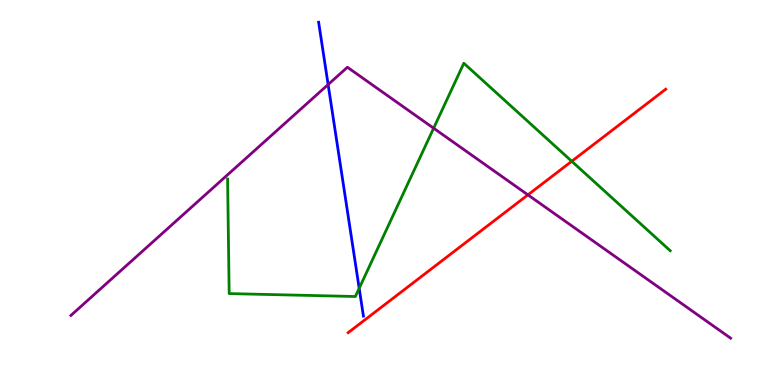[{'lines': ['blue', 'red'], 'intersections': []}, {'lines': ['green', 'red'], 'intersections': [{'x': 7.38, 'y': 5.81}]}, {'lines': ['purple', 'red'], 'intersections': [{'x': 6.81, 'y': 4.94}]}, {'lines': ['blue', 'green'], 'intersections': [{'x': 4.63, 'y': 2.51}]}, {'lines': ['blue', 'purple'], 'intersections': [{'x': 4.23, 'y': 7.8}]}, {'lines': ['green', 'purple'], 'intersections': [{'x': 5.6, 'y': 6.67}]}]